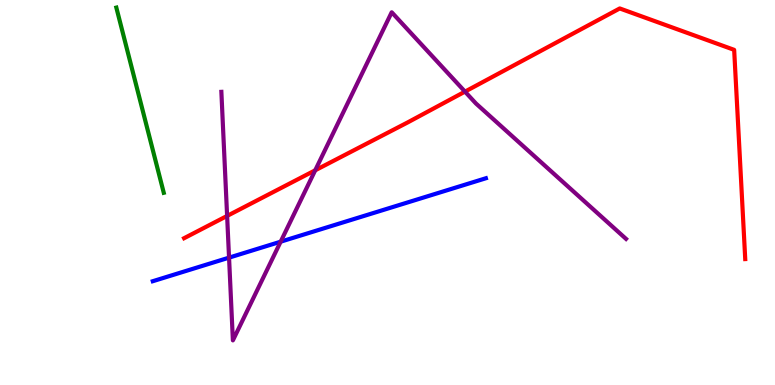[{'lines': ['blue', 'red'], 'intersections': []}, {'lines': ['green', 'red'], 'intersections': []}, {'lines': ['purple', 'red'], 'intersections': [{'x': 2.93, 'y': 4.39}, {'x': 4.07, 'y': 5.58}, {'x': 6.0, 'y': 7.62}]}, {'lines': ['blue', 'green'], 'intersections': []}, {'lines': ['blue', 'purple'], 'intersections': [{'x': 2.96, 'y': 3.31}, {'x': 3.62, 'y': 3.72}]}, {'lines': ['green', 'purple'], 'intersections': []}]